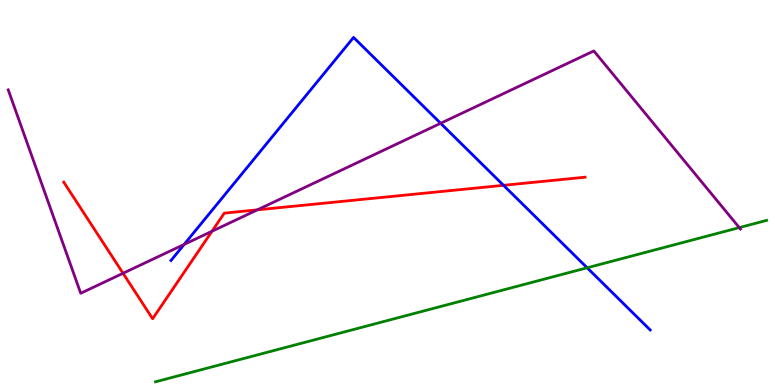[{'lines': ['blue', 'red'], 'intersections': [{'x': 6.5, 'y': 5.19}]}, {'lines': ['green', 'red'], 'intersections': []}, {'lines': ['purple', 'red'], 'intersections': [{'x': 1.59, 'y': 2.9}, {'x': 2.74, 'y': 3.99}, {'x': 3.32, 'y': 4.55}]}, {'lines': ['blue', 'green'], 'intersections': [{'x': 7.58, 'y': 3.04}]}, {'lines': ['blue', 'purple'], 'intersections': [{'x': 2.38, 'y': 3.65}, {'x': 5.69, 'y': 6.8}]}, {'lines': ['green', 'purple'], 'intersections': [{'x': 9.54, 'y': 4.09}]}]